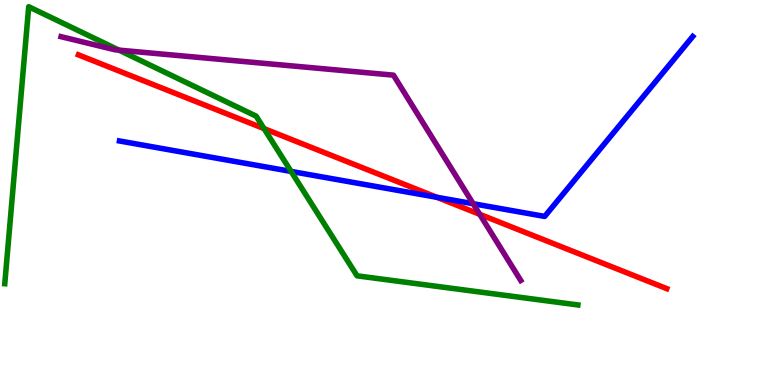[{'lines': ['blue', 'red'], 'intersections': [{'x': 5.64, 'y': 4.88}]}, {'lines': ['green', 'red'], 'intersections': [{'x': 3.41, 'y': 6.66}]}, {'lines': ['purple', 'red'], 'intersections': [{'x': 6.19, 'y': 4.43}]}, {'lines': ['blue', 'green'], 'intersections': [{'x': 3.76, 'y': 5.55}]}, {'lines': ['blue', 'purple'], 'intersections': [{'x': 6.11, 'y': 4.71}]}, {'lines': ['green', 'purple'], 'intersections': [{'x': 1.53, 'y': 8.7}]}]